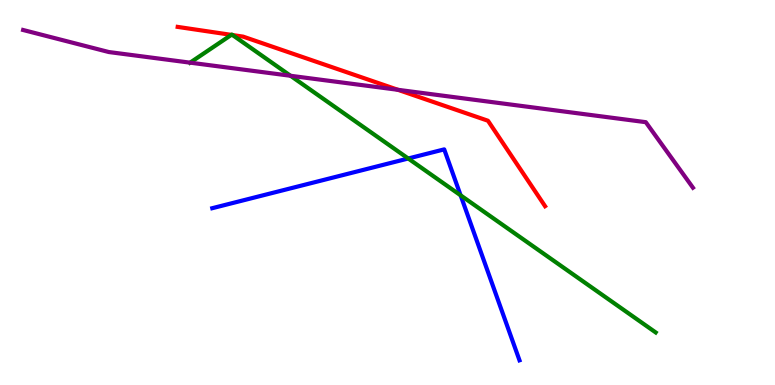[{'lines': ['blue', 'red'], 'intersections': []}, {'lines': ['green', 'red'], 'intersections': [{'x': 2.99, 'y': 9.09}, {'x': 3.0, 'y': 9.09}]}, {'lines': ['purple', 'red'], 'intersections': [{'x': 5.13, 'y': 7.67}]}, {'lines': ['blue', 'green'], 'intersections': [{'x': 5.27, 'y': 5.88}, {'x': 5.94, 'y': 4.93}]}, {'lines': ['blue', 'purple'], 'intersections': []}, {'lines': ['green', 'purple'], 'intersections': [{'x': 2.45, 'y': 8.37}, {'x': 3.75, 'y': 8.03}]}]